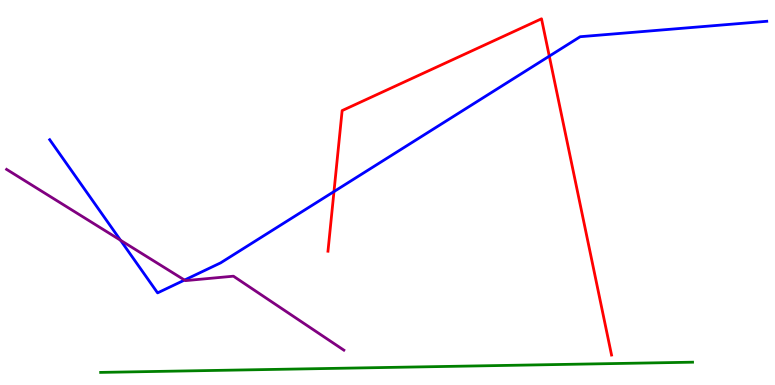[{'lines': ['blue', 'red'], 'intersections': [{'x': 4.31, 'y': 5.02}, {'x': 7.09, 'y': 8.54}]}, {'lines': ['green', 'red'], 'intersections': []}, {'lines': ['purple', 'red'], 'intersections': []}, {'lines': ['blue', 'green'], 'intersections': []}, {'lines': ['blue', 'purple'], 'intersections': [{'x': 1.55, 'y': 3.76}, {'x': 2.38, 'y': 2.73}]}, {'lines': ['green', 'purple'], 'intersections': []}]